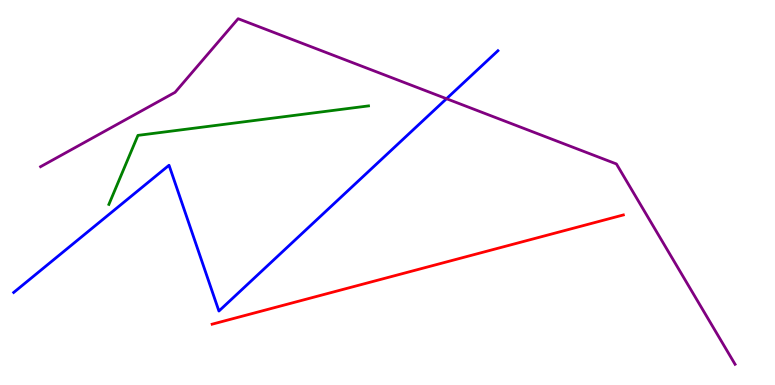[{'lines': ['blue', 'red'], 'intersections': []}, {'lines': ['green', 'red'], 'intersections': []}, {'lines': ['purple', 'red'], 'intersections': []}, {'lines': ['blue', 'green'], 'intersections': []}, {'lines': ['blue', 'purple'], 'intersections': [{'x': 5.76, 'y': 7.44}]}, {'lines': ['green', 'purple'], 'intersections': []}]